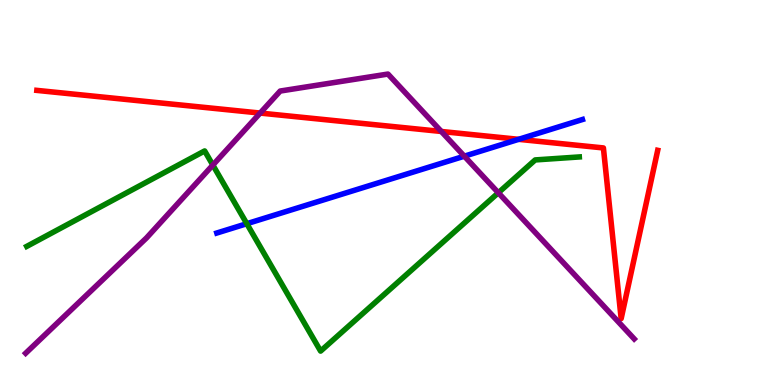[{'lines': ['blue', 'red'], 'intersections': [{'x': 6.69, 'y': 6.38}]}, {'lines': ['green', 'red'], 'intersections': []}, {'lines': ['purple', 'red'], 'intersections': [{'x': 3.36, 'y': 7.06}, {'x': 5.69, 'y': 6.59}]}, {'lines': ['blue', 'green'], 'intersections': [{'x': 3.18, 'y': 4.19}]}, {'lines': ['blue', 'purple'], 'intersections': [{'x': 5.99, 'y': 5.94}]}, {'lines': ['green', 'purple'], 'intersections': [{'x': 2.75, 'y': 5.71}, {'x': 6.43, 'y': 4.99}]}]